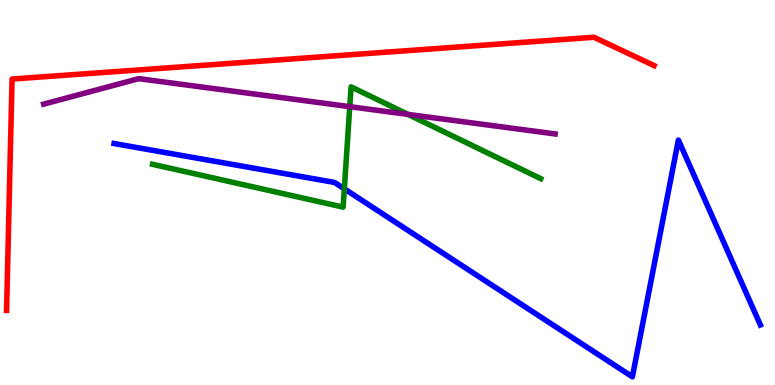[{'lines': ['blue', 'red'], 'intersections': []}, {'lines': ['green', 'red'], 'intersections': []}, {'lines': ['purple', 'red'], 'intersections': []}, {'lines': ['blue', 'green'], 'intersections': [{'x': 4.44, 'y': 5.1}]}, {'lines': ['blue', 'purple'], 'intersections': []}, {'lines': ['green', 'purple'], 'intersections': [{'x': 4.51, 'y': 7.23}, {'x': 5.26, 'y': 7.03}]}]